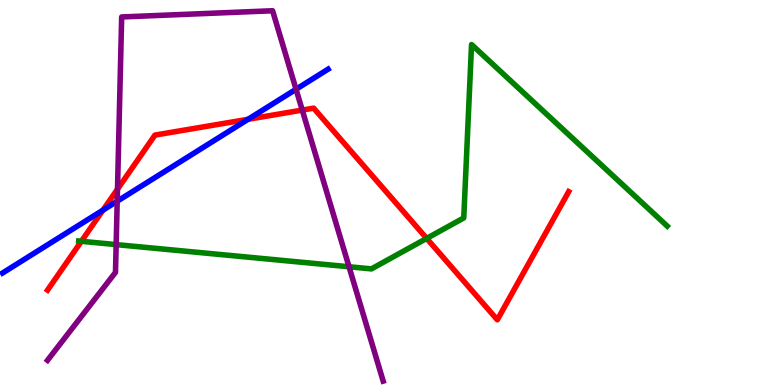[{'lines': ['blue', 'red'], 'intersections': [{'x': 1.33, 'y': 4.54}, {'x': 3.2, 'y': 6.9}]}, {'lines': ['green', 'red'], 'intersections': [{'x': 1.05, 'y': 3.73}, {'x': 5.51, 'y': 3.81}]}, {'lines': ['purple', 'red'], 'intersections': [{'x': 1.52, 'y': 5.09}, {'x': 3.9, 'y': 7.14}]}, {'lines': ['blue', 'green'], 'intersections': []}, {'lines': ['blue', 'purple'], 'intersections': [{'x': 1.51, 'y': 4.77}, {'x': 3.82, 'y': 7.68}]}, {'lines': ['green', 'purple'], 'intersections': [{'x': 1.5, 'y': 3.65}, {'x': 4.5, 'y': 3.07}]}]